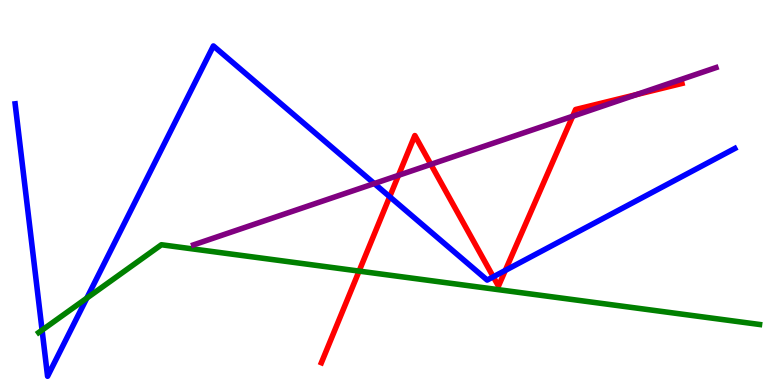[{'lines': ['blue', 'red'], 'intersections': [{'x': 5.03, 'y': 4.89}, {'x': 6.36, 'y': 2.81}, {'x': 6.52, 'y': 2.98}]}, {'lines': ['green', 'red'], 'intersections': [{'x': 4.63, 'y': 2.96}]}, {'lines': ['purple', 'red'], 'intersections': [{'x': 5.14, 'y': 5.45}, {'x': 5.56, 'y': 5.73}, {'x': 7.39, 'y': 6.98}, {'x': 8.21, 'y': 7.54}]}, {'lines': ['blue', 'green'], 'intersections': [{'x': 0.543, 'y': 1.43}, {'x': 1.12, 'y': 2.26}]}, {'lines': ['blue', 'purple'], 'intersections': [{'x': 4.83, 'y': 5.23}]}, {'lines': ['green', 'purple'], 'intersections': []}]